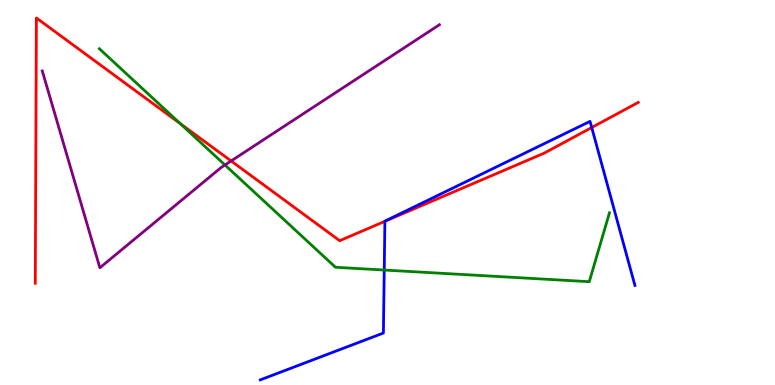[{'lines': ['blue', 'red'], 'intersections': [{'x': 4.97, 'y': 4.25}, {'x': 7.64, 'y': 6.69}]}, {'lines': ['green', 'red'], 'intersections': [{'x': 2.33, 'y': 6.79}]}, {'lines': ['purple', 'red'], 'intersections': [{'x': 2.98, 'y': 5.82}]}, {'lines': ['blue', 'green'], 'intersections': [{'x': 4.96, 'y': 2.99}]}, {'lines': ['blue', 'purple'], 'intersections': []}, {'lines': ['green', 'purple'], 'intersections': [{'x': 2.9, 'y': 5.71}]}]